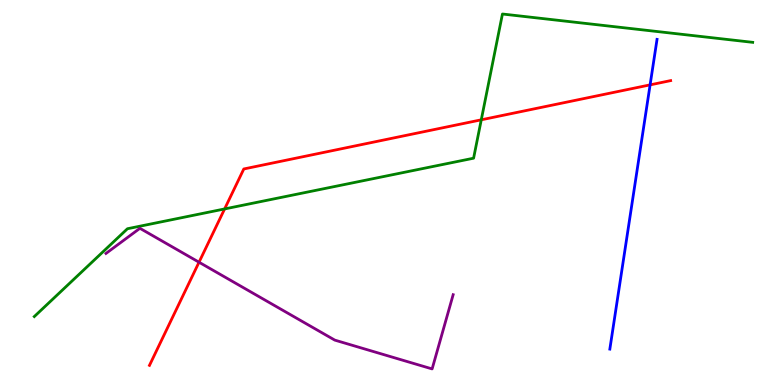[{'lines': ['blue', 'red'], 'intersections': [{'x': 8.39, 'y': 7.8}]}, {'lines': ['green', 'red'], 'intersections': [{'x': 2.9, 'y': 4.57}, {'x': 6.21, 'y': 6.89}]}, {'lines': ['purple', 'red'], 'intersections': [{'x': 2.57, 'y': 3.19}]}, {'lines': ['blue', 'green'], 'intersections': []}, {'lines': ['blue', 'purple'], 'intersections': []}, {'lines': ['green', 'purple'], 'intersections': []}]